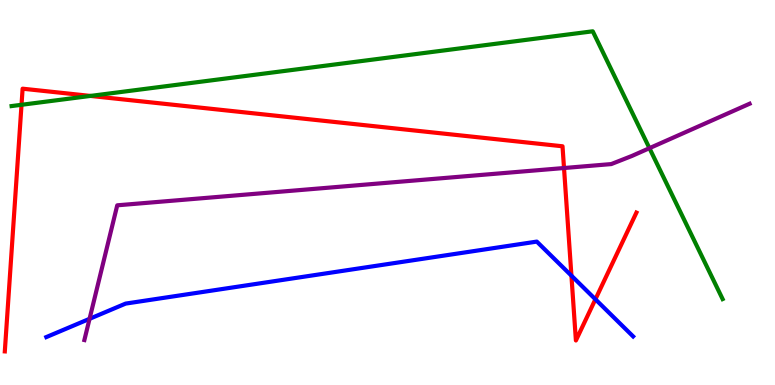[{'lines': ['blue', 'red'], 'intersections': [{'x': 7.37, 'y': 2.84}, {'x': 7.68, 'y': 2.23}]}, {'lines': ['green', 'red'], 'intersections': [{'x': 0.278, 'y': 7.28}, {'x': 1.17, 'y': 7.51}]}, {'lines': ['purple', 'red'], 'intersections': [{'x': 7.28, 'y': 5.64}]}, {'lines': ['blue', 'green'], 'intersections': []}, {'lines': ['blue', 'purple'], 'intersections': [{'x': 1.16, 'y': 1.72}]}, {'lines': ['green', 'purple'], 'intersections': [{'x': 8.38, 'y': 6.15}]}]